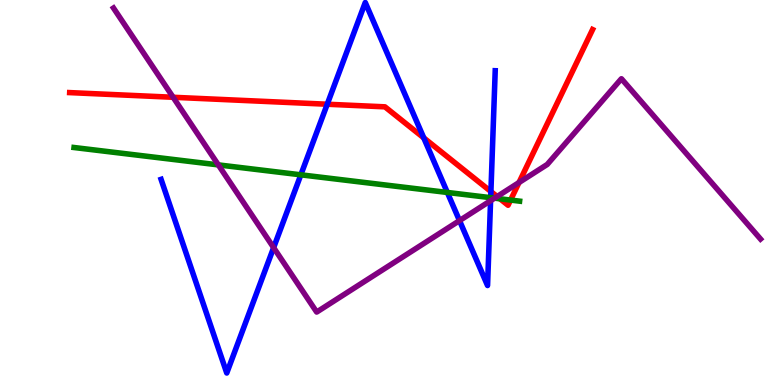[{'lines': ['blue', 'red'], 'intersections': [{'x': 4.22, 'y': 7.29}, {'x': 5.47, 'y': 6.42}, {'x': 6.33, 'y': 5.03}]}, {'lines': ['green', 'red'], 'intersections': [{'x': 6.45, 'y': 4.84}, {'x': 6.59, 'y': 4.8}]}, {'lines': ['purple', 'red'], 'intersections': [{'x': 2.23, 'y': 7.47}, {'x': 6.41, 'y': 4.9}, {'x': 6.7, 'y': 5.26}]}, {'lines': ['blue', 'green'], 'intersections': [{'x': 3.88, 'y': 5.46}, {'x': 5.77, 'y': 5.0}, {'x': 6.33, 'y': 4.87}]}, {'lines': ['blue', 'purple'], 'intersections': [{'x': 3.53, 'y': 3.57}, {'x': 5.93, 'y': 4.27}, {'x': 6.33, 'y': 4.79}]}, {'lines': ['green', 'purple'], 'intersections': [{'x': 2.82, 'y': 5.72}, {'x': 6.38, 'y': 4.85}]}]